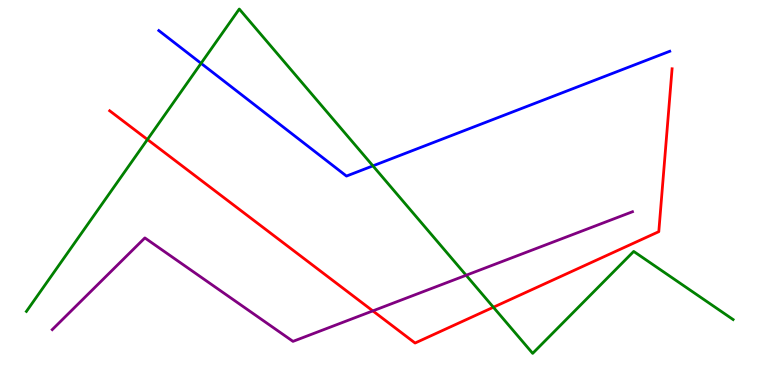[{'lines': ['blue', 'red'], 'intersections': []}, {'lines': ['green', 'red'], 'intersections': [{'x': 1.9, 'y': 6.38}, {'x': 6.37, 'y': 2.02}]}, {'lines': ['purple', 'red'], 'intersections': [{'x': 4.81, 'y': 1.92}]}, {'lines': ['blue', 'green'], 'intersections': [{'x': 2.59, 'y': 8.35}, {'x': 4.81, 'y': 5.69}]}, {'lines': ['blue', 'purple'], 'intersections': []}, {'lines': ['green', 'purple'], 'intersections': [{'x': 6.01, 'y': 2.85}]}]